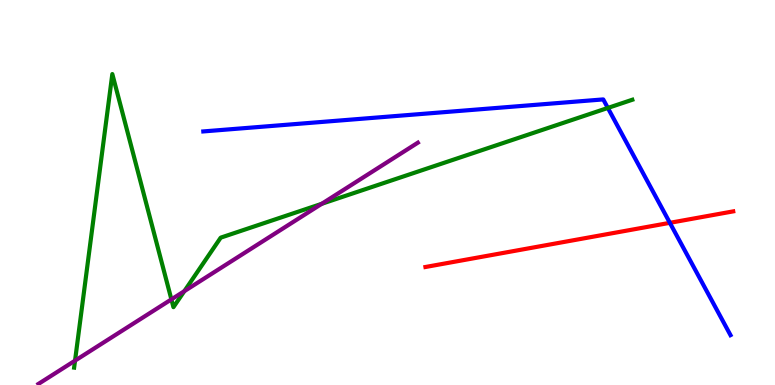[{'lines': ['blue', 'red'], 'intersections': [{'x': 8.64, 'y': 4.21}]}, {'lines': ['green', 'red'], 'intersections': []}, {'lines': ['purple', 'red'], 'intersections': []}, {'lines': ['blue', 'green'], 'intersections': [{'x': 7.84, 'y': 7.2}]}, {'lines': ['blue', 'purple'], 'intersections': []}, {'lines': ['green', 'purple'], 'intersections': [{'x': 0.968, 'y': 0.633}, {'x': 2.21, 'y': 2.22}, {'x': 2.38, 'y': 2.44}, {'x': 4.15, 'y': 4.71}]}]